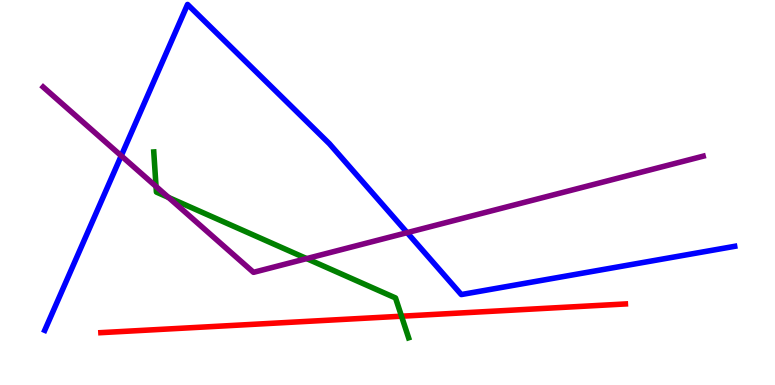[{'lines': ['blue', 'red'], 'intersections': []}, {'lines': ['green', 'red'], 'intersections': [{'x': 5.18, 'y': 1.79}]}, {'lines': ['purple', 'red'], 'intersections': []}, {'lines': ['blue', 'green'], 'intersections': []}, {'lines': ['blue', 'purple'], 'intersections': [{'x': 1.56, 'y': 5.95}, {'x': 5.25, 'y': 3.96}]}, {'lines': ['green', 'purple'], 'intersections': [{'x': 2.01, 'y': 5.16}, {'x': 2.17, 'y': 4.87}, {'x': 3.96, 'y': 3.28}]}]